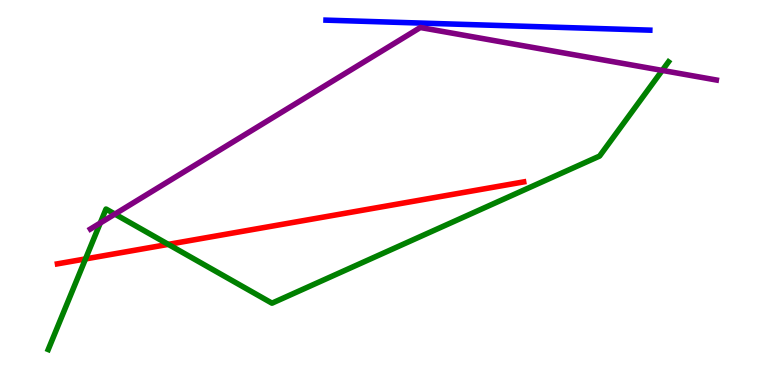[{'lines': ['blue', 'red'], 'intersections': []}, {'lines': ['green', 'red'], 'intersections': [{'x': 1.1, 'y': 3.27}, {'x': 2.17, 'y': 3.65}]}, {'lines': ['purple', 'red'], 'intersections': []}, {'lines': ['blue', 'green'], 'intersections': []}, {'lines': ['blue', 'purple'], 'intersections': []}, {'lines': ['green', 'purple'], 'intersections': [{'x': 1.29, 'y': 4.21}, {'x': 1.48, 'y': 4.44}, {'x': 8.55, 'y': 8.17}]}]